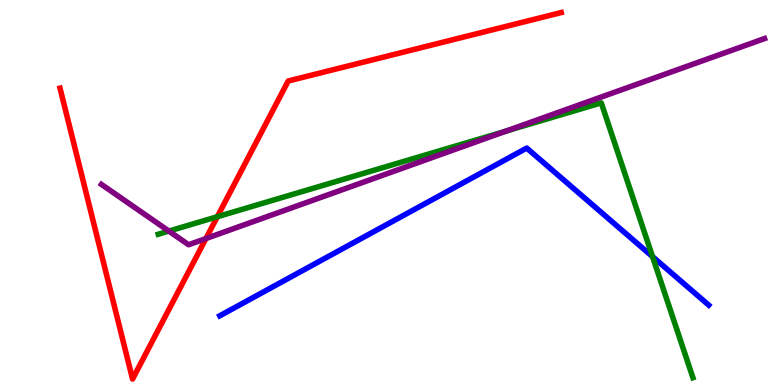[{'lines': ['blue', 'red'], 'intersections': []}, {'lines': ['green', 'red'], 'intersections': [{'x': 2.8, 'y': 4.37}]}, {'lines': ['purple', 'red'], 'intersections': [{'x': 2.66, 'y': 3.8}]}, {'lines': ['blue', 'green'], 'intersections': [{'x': 8.42, 'y': 3.33}]}, {'lines': ['blue', 'purple'], 'intersections': []}, {'lines': ['green', 'purple'], 'intersections': [{'x': 2.18, 'y': 4.0}, {'x': 6.53, 'y': 6.6}]}]